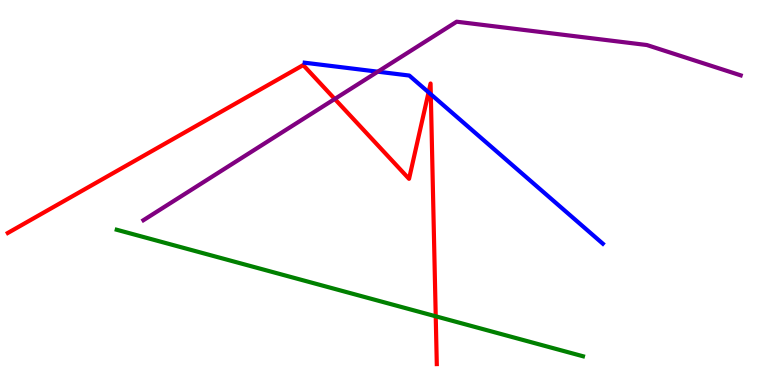[{'lines': ['blue', 'red'], 'intersections': [{'x': 5.53, 'y': 7.6}, {'x': 5.56, 'y': 7.55}]}, {'lines': ['green', 'red'], 'intersections': [{'x': 5.62, 'y': 1.78}]}, {'lines': ['purple', 'red'], 'intersections': [{'x': 4.32, 'y': 7.43}]}, {'lines': ['blue', 'green'], 'intersections': []}, {'lines': ['blue', 'purple'], 'intersections': [{'x': 4.87, 'y': 8.14}]}, {'lines': ['green', 'purple'], 'intersections': []}]